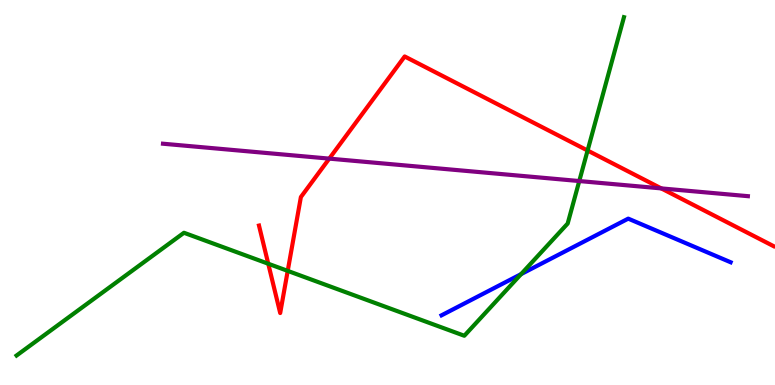[{'lines': ['blue', 'red'], 'intersections': []}, {'lines': ['green', 'red'], 'intersections': [{'x': 3.46, 'y': 3.15}, {'x': 3.71, 'y': 2.96}, {'x': 7.58, 'y': 6.09}]}, {'lines': ['purple', 'red'], 'intersections': [{'x': 4.25, 'y': 5.88}, {'x': 8.53, 'y': 5.11}]}, {'lines': ['blue', 'green'], 'intersections': [{'x': 6.72, 'y': 2.88}]}, {'lines': ['blue', 'purple'], 'intersections': []}, {'lines': ['green', 'purple'], 'intersections': [{'x': 7.47, 'y': 5.3}]}]